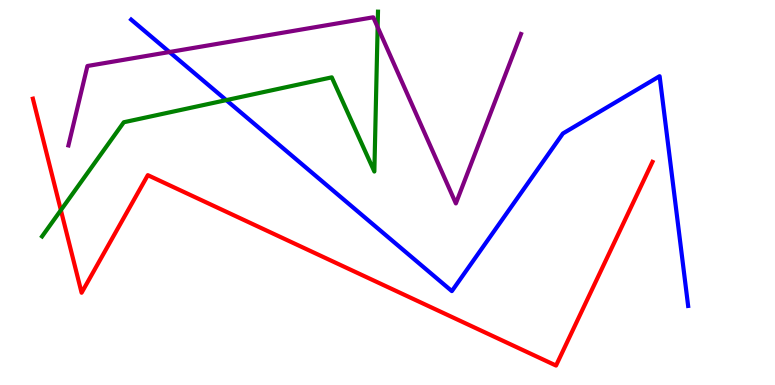[{'lines': ['blue', 'red'], 'intersections': []}, {'lines': ['green', 'red'], 'intersections': [{'x': 0.785, 'y': 4.54}]}, {'lines': ['purple', 'red'], 'intersections': []}, {'lines': ['blue', 'green'], 'intersections': [{'x': 2.92, 'y': 7.4}]}, {'lines': ['blue', 'purple'], 'intersections': [{'x': 2.19, 'y': 8.65}]}, {'lines': ['green', 'purple'], 'intersections': [{'x': 4.87, 'y': 9.3}]}]